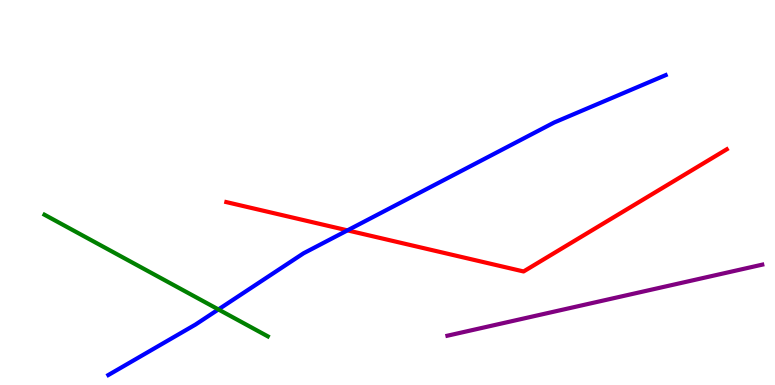[{'lines': ['blue', 'red'], 'intersections': [{'x': 4.48, 'y': 4.02}]}, {'lines': ['green', 'red'], 'intersections': []}, {'lines': ['purple', 'red'], 'intersections': []}, {'lines': ['blue', 'green'], 'intersections': [{'x': 2.82, 'y': 1.96}]}, {'lines': ['blue', 'purple'], 'intersections': []}, {'lines': ['green', 'purple'], 'intersections': []}]